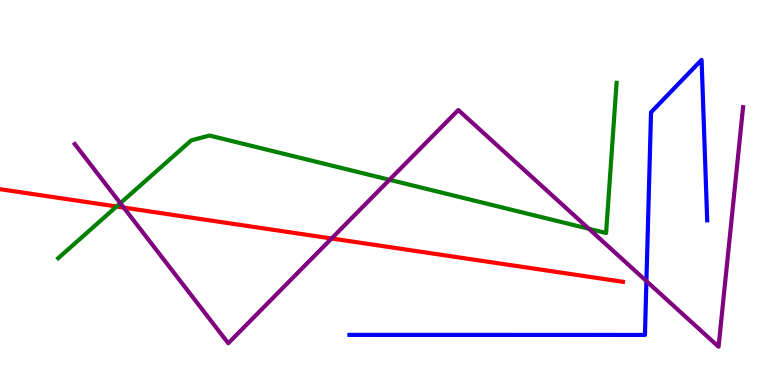[{'lines': ['blue', 'red'], 'intersections': []}, {'lines': ['green', 'red'], 'intersections': [{'x': 1.5, 'y': 4.64}]}, {'lines': ['purple', 'red'], 'intersections': [{'x': 1.6, 'y': 4.61}, {'x': 4.28, 'y': 3.81}]}, {'lines': ['blue', 'green'], 'intersections': []}, {'lines': ['blue', 'purple'], 'intersections': [{'x': 8.34, 'y': 2.7}]}, {'lines': ['green', 'purple'], 'intersections': [{'x': 1.55, 'y': 4.72}, {'x': 5.03, 'y': 5.33}, {'x': 7.6, 'y': 4.06}]}]